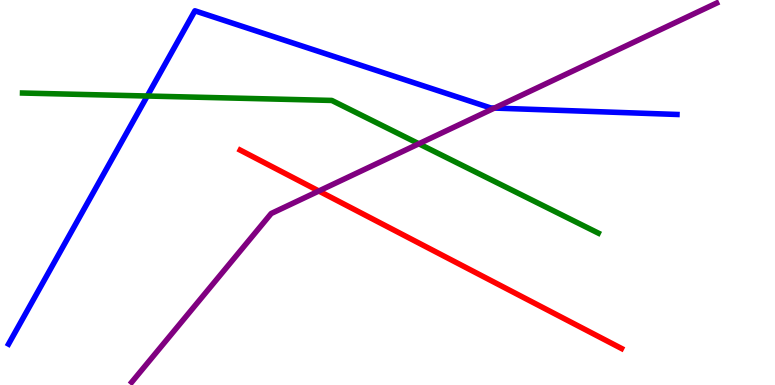[{'lines': ['blue', 'red'], 'intersections': []}, {'lines': ['green', 'red'], 'intersections': []}, {'lines': ['purple', 'red'], 'intersections': [{'x': 4.11, 'y': 5.04}]}, {'lines': ['blue', 'green'], 'intersections': [{'x': 1.9, 'y': 7.51}]}, {'lines': ['blue', 'purple'], 'intersections': [{'x': 6.38, 'y': 7.19}]}, {'lines': ['green', 'purple'], 'intersections': [{'x': 5.4, 'y': 6.27}]}]